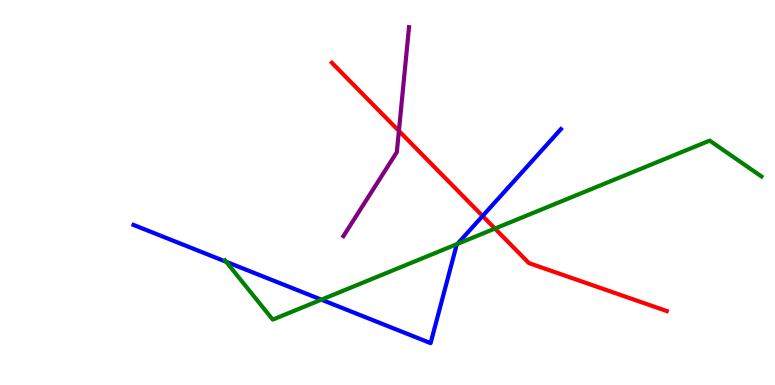[{'lines': ['blue', 'red'], 'intersections': [{'x': 6.23, 'y': 4.39}]}, {'lines': ['green', 'red'], 'intersections': [{'x': 6.39, 'y': 4.06}]}, {'lines': ['purple', 'red'], 'intersections': [{'x': 5.15, 'y': 6.6}]}, {'lines': ['blue', 'green'], 'intersections': [{'x': 2.92, 'y': 3.2}, {'x': 4.15, 'y': 2.22}, {'x': 5.9, 'y': 3.66}]}, {'lines': ['blue', 'purple'], 'intersections': []}, {'lines': ['green', 'purple'], 'intersections': []}]